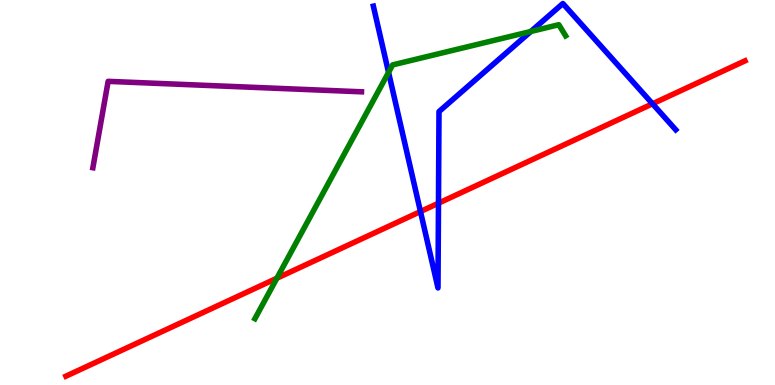[{'lines': ['blue', 'red'], 'intersections': [{'x': 5.43, 'y': 4.51}, {'x': 5.66, 'y': 4.72}, {'x': 8.42, 'y': 7.3}]}, {'lines': ['green', 'red'], 'intersections': [{'x': 3.57, 'y': 2.77}]}, {'lines': ['purple', 'red'], 'intersections': []}, {'lines': ['blue', 'green'], 'intersections': [{'x': 5.01, 'y': 8.12}, {'x': 6.85, 'y': 9.18}]}, {'lines': ['blue', 'purple'], 'intersections': []}, {'lines': ['green', 'purple'], 'intersections': []}]